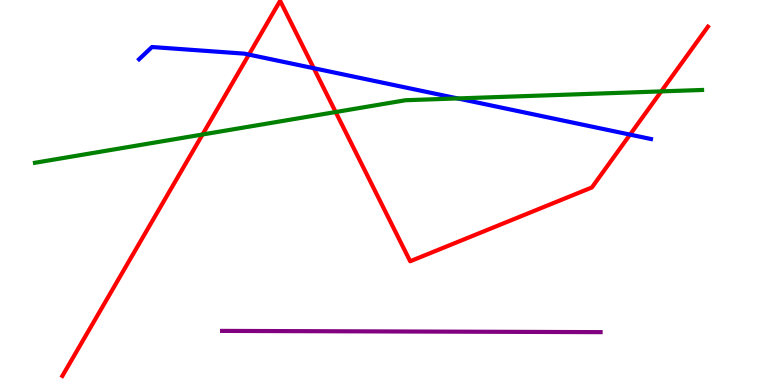[{'lines': ['blue', 'red'], 'intersections': [{'x': 3.21, 'y': 8.58}, {'x': 4.05, 'y': 8.23}, {'x': 8.13, 'y': 6.5}]}, {'lines': ['green', 'red'], 'intersections': [{'x': 2.61, 'y': 6.51}, {'x': 4.33, 'y': 7.09}, {'x': 8.53, 'y': 7.63}]}, {'lines': ['purple', 'red'], 'intersections': []}, {'lines': ['blue', 'green'], 'intersections': [{'x': 5.91, 'y': 7.44}]}, {'lines': ['blue', 'purple'], 'intersections': []}, {'lines': ['green', 'purple'], 'intersections': []}]